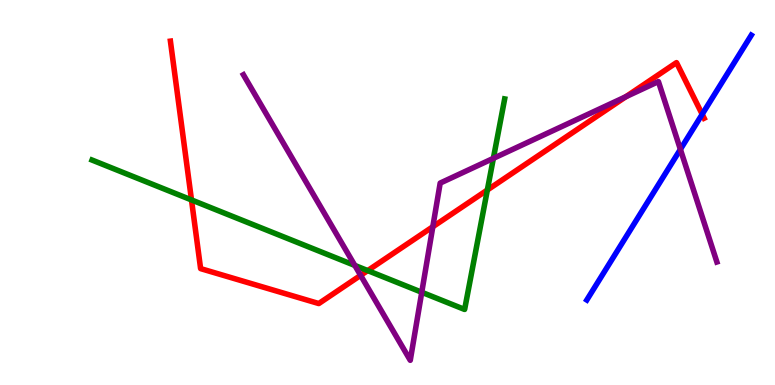[{'lines': ['blue', 'red'], 'intersections': [{'x': 9.06, 'y': 7.03}]}, {'lines': ['green', 'red'], 'intersections': [{'x': 2.47, 'y': 4.81}, {'x': 4.74, 'y': 2.97}, {'x': 6.29, 'y': 5.06}]}, {'lines': ['purple', 'red'], 'intersections': [{'x': 4.65, 'y': 2.85}, {'x': 5.58, 'y': 4.11}, {'x': 8.08, 'y': 7.49}]}, {'lines': ['blue', 'green'], 'intersections': []}, {'lines': ['blue', 'purple'], 'intersections': [{'x': 8.78, 'y': 6.12}]}, {'lines': ['green', 'purple'], 'intersections': [{'x': 4.58, 'y': 3.11}, {'x': 5.44, 'y': 2.41}, {'x': 6.37, 'y': 5.89}]}]